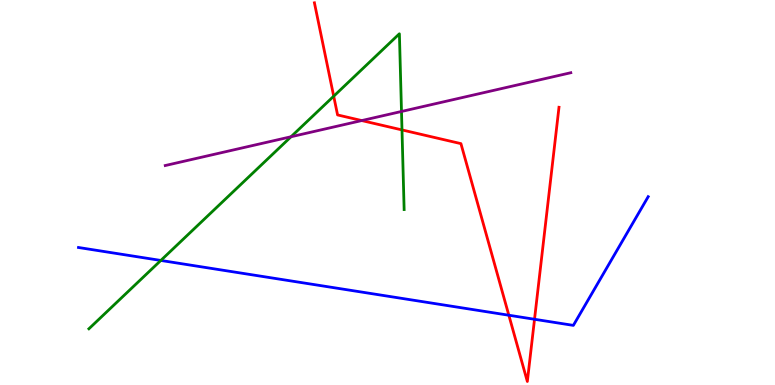[{'lines': ['blue', 'red'], 'intersections': [{'x': 6.57, 'y': 1.81}, {'x': 6.9, 'y': 1.71}]}, {'lines': ['green', 'red'], 'intersections': [{'x': 4.31, 'y': 7.5}, {'x': 5.19, 'y': 6.63}]}, {'lines': ['purple', 'red'], 'intersections': [{'x': 4.67, 'y': 6.87}]}, {'lines': ['blue', 'green'], 'intersections': [{'x': 2.08, 'y': 3.24}]}, {'lines': ['blue', 'purple'], 'intersections': []}, {'lines': ['green', 'purple'], 'intersections': [{'x': 3.76, 'y': 6.45}, {'x': 5.18, 'y': 7.1}]}]